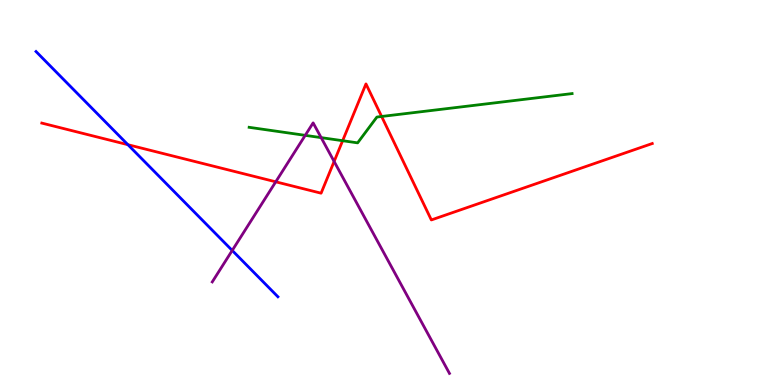[{'lines': ['blue', 'red'], 'intersections': [{'x': 1.65, 'y': 6.24}]}, {'lines': ['green', 'red'], 'intersections': [{'x': 4.42, 'y': 6.35}, {'x': 4.92, 'y': 6.97}]}, {'lines': ['purple', 'red'], 'intersections': [{'x': 3.56, 'y': 5.28}, {'x': 4.31, 'y': 5.81}]}, {'lines': ['blue', 'green'], 'intersections': []}, {'lines': ['blue', 'purple'], 'intersections': [{'x': 3.0, 'y': 3.49}]}, {'lines': ['green', 'purple'], 'intersections': [{'x': 3.94, 'y': 6.48}, {'x': 4.14, 'y': 6.43}]}]